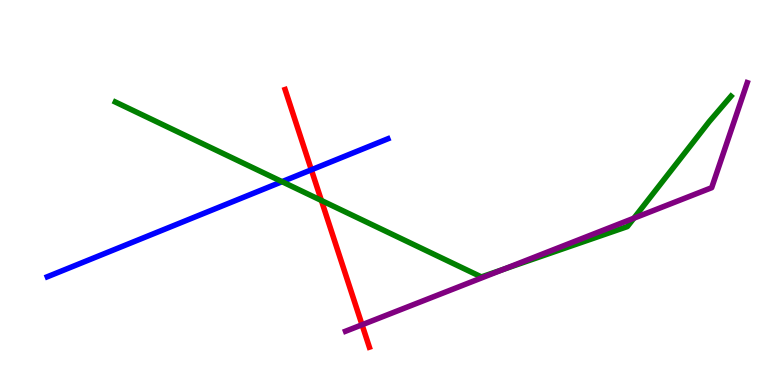[{'lines': ['blue', 'red'], 'intersections': [{'x': 4.02, 'y': 5.59}]}, {'lines': ['green', 'red'], 'intersections': [{'x': 4.15, 'y': 4.79}]}, {'lines': ['purple', 'red'], 'intersections': [{'x': 4.67, 'y': 1.56}]}, {'lines': ['blue', 'green'], 'intersections': [{'x': 3.64, 'y': 5.28}]}, {'lines': ['blue', 'purple'], 'intersections': []}, {'lines': ['green', 'purple'], 'intersections': [{'x': 6.5, 'y': 3.01}, {'x': 8.18, 'y': 4.33}]}]